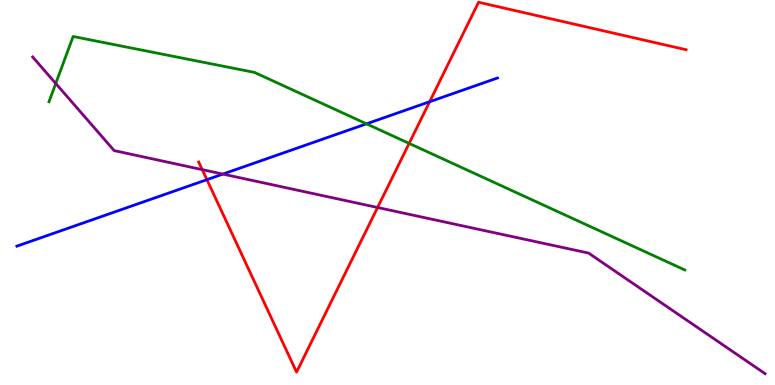[{'lines': ['blue', 'red'], 'intersections': [{'x': 2.67, 'y': 5.33}, {'x': 5.54, 'y': 7.36}]}, {'lines': ['green', 'red'], 'intersections': [{'x': 5.28, 'y': 6.28}]}, {'lines': ['purple', 'red'], 'intersections': [{'x': 2.61, 'y': 5.59}, {'x': 4.87, 'y': 4.61}]}, {'lines': ['blue', 'green'], 'intersections': [{'x': 4.73, 'y': 6.78}]}, {'lines': ['blue', 'purple'], 'intersections': [{'x': 2.88, 'y': 5.48}]}, {'lines': ['green', 'purple'], 'intersections': [{'x': 0.719, 'y': 7.83}]}]